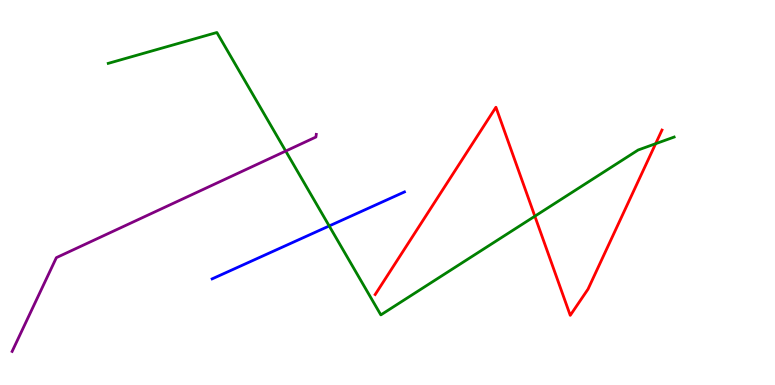[{'lines': ['blue', 'red'], 'intersections': []}, {'lines': ['green', 'red'], 'intersections': [{'x': 6.9, 'y': 4.38}, {'x': 8.46, 'y': 6.27}]}, {'lines': ['purple', 'red'], 'intersections': []}, {'lines': ['blue', 'green'], 'intersections': [{'x': 4.25, 'y': 4.13}]}, {'lines': ['blue', 'purple'], 'intersections': []}, {'lines': ['green', 'purple'], 'intersections': [{'x': 3.69, 'y': 6.08}]}]